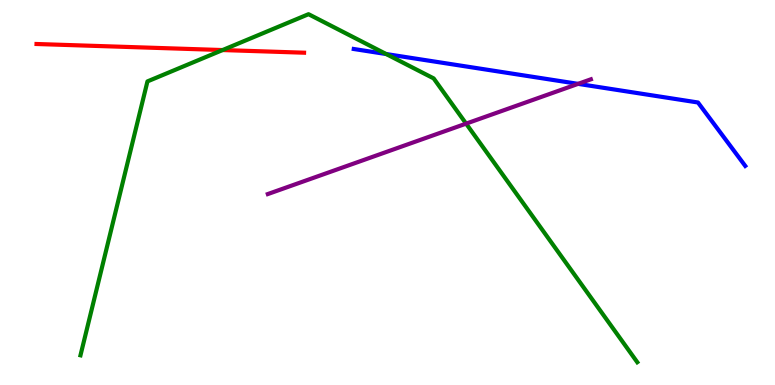[{'lines': ['blue', 'red'], 'intersections': []}, {'lines': ['green', 'red'], 'intersections': [{'x': 2.87, 'y': 8.7}]}, {'lines': ['purple', 'red'], 'intersections': []}, {'lines': ['blue', 'green'], 'intersections': [{'x': 4.98, 'y': 8.6}]}, {'lines': ['blue', 'purple'], 'intersections': [{'x': 7.46, 'y': 7.82}]}, {'lines': ['green', 'purple'], 'intersections': [{'x': 6.01, 'y': 6.79}]}]